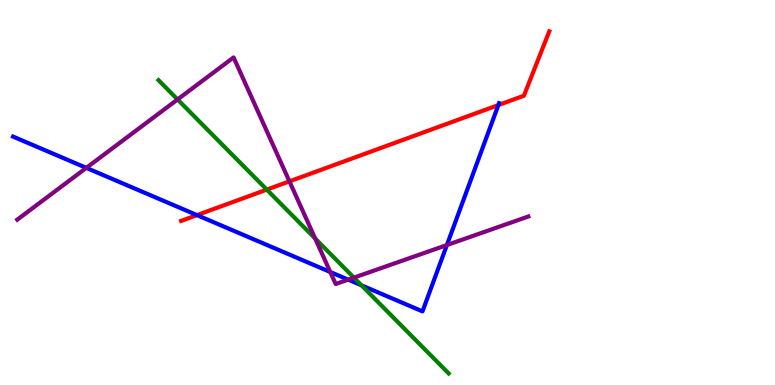[{'lines': ['blue', 'red'], 'intersections': [{'x': 2.54, 'y': 4.41}, {'x': 6.43, 'y': 7.27}]}, {'lines': ['green', 'red'], 'intersections': [{'x': 3.44, 'y': 5.07}]}, {'lines': ['purple', 'red'], 'intersections': [{'x': 3.73, 'y': 5.29}]}, {'lines': ['blue', 'green'], 'intersections': [{'x': 4.66, 'y': 2.59}]}, {'lines': ['blue', 'purple'], 'intersections': [{'x': 1.11, 'y': 5.64}, {'x': 4.26, 'y': 2.93}, {'x': 4.49, 'y': 2.74}, {'x': 5.77, 'y': 3.63}]}, {'lines': ['green', 'purple'], 'intersections': [{'x': 2.29, 'y': 7.42}, {'x': 4.07, 'y': 3.8}, {'x': 4.57, 'y': 2.79}]}]